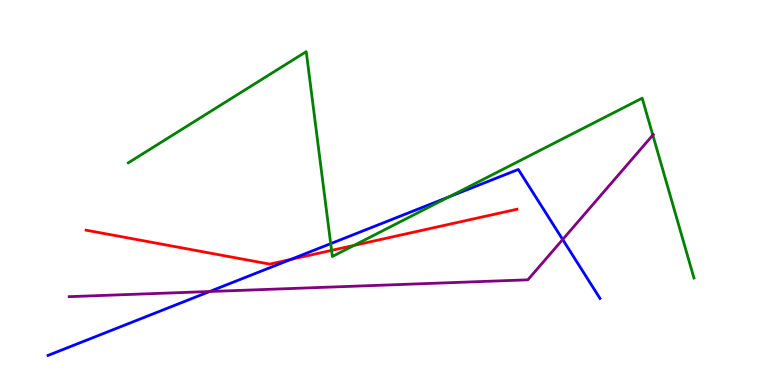[{'lines': ['blue', 'red'], 'intersections': [{'x': 3.75, 'y': 3.26}]}, {'lines': ['green', 'red'], 'intersections': [{'x': 4.28, 'y': 3.5}, {'x': 4.57, 'y': 3.63}]}, {'lines': ['purple', 'red'], 'intersections': []}, {'lines': ['blue', 'green'], 'intersections': [{'x': 4.27, 'y': 3.67}, {'x': 5.8, 'y': 4.89}]}, {'lines': ['blue', 'purple'], 'intersections': [{'x': 2.71, 'y': 2.43}, {'x': 7.26, 'y': 3.78}]}, {'lines': ['green', 'purple'], 'intersections': [{'x': 8.42, 'y': 6.49}]}]